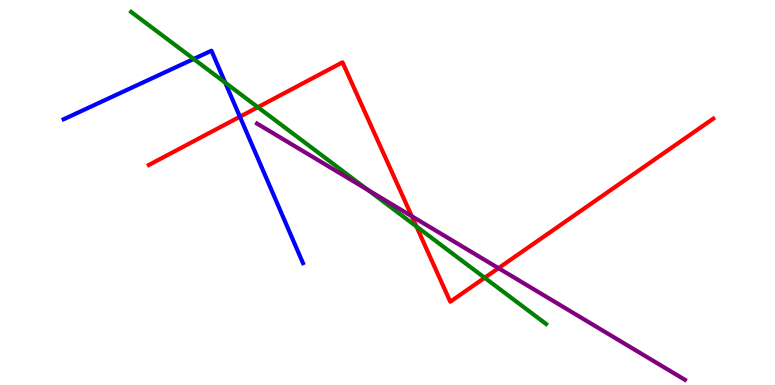[{'lines': ['blue', 'red'], 'intersections': [{'x': 3.1, 'y': 6.97}]}, {'lines': ['green', 'red'], 'intersections': [{'x': 3.33, 'y': 7.22}, {'x': 5.37, 'y': 4.12}, {'x': 6.25, 'y': 2.79}]}, {'lines': ['purple', 'red'], 'intersections': [{'x': 5.31, 'y': 4.38}, {'x': 6.43, 'y': 3.03}]}, {'lines': ['blue', 'green'], 'intersections': [{'x': 2.5, 'y': 8.47}, {'x': 2.91, 'y': 7.85}]}, {'lines': ['blue', 'purple'], 'intersections': []}, {'lines': ['green', 'purple'], 'intersections': [{'x': 4.75, 'y': 5.07}]}]